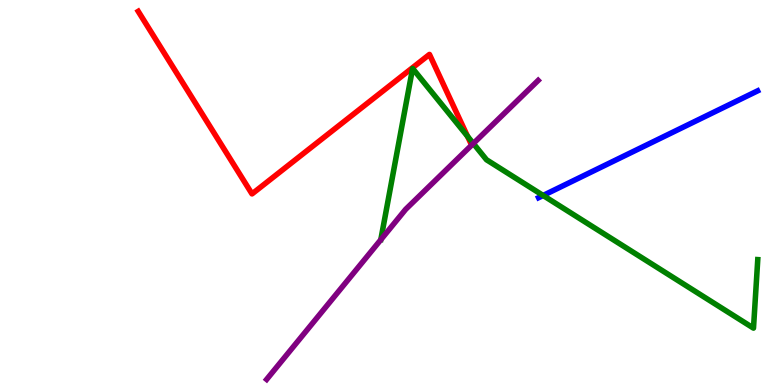[{'lines': ['blue', 'red'], 'intersections': []}, {'lines': ['green', 'red'], 'intersections': [{'x': 6.03, 'y': 6.46}]}, {'lines': ['purple', 'red'], 'intersections': []}, {'lines': ['blue', 'green'], 'intersections': [{'x': 7.01, 'y': 4.92}]}, {'lines': ['blue', 'purple'], 'intersections': []}, {'lines': ['green', 'purple'], 'intersections': [{'x': 6.11, 'y': 6.27}]}]